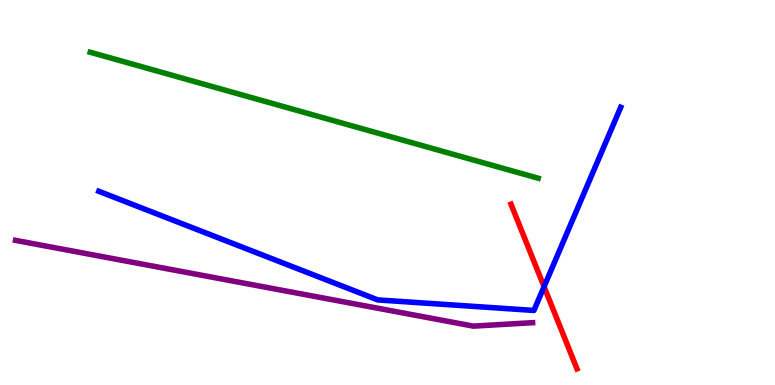[{'lines': ['blue', 'red'], 'intersections': [{'x': 7.02, 'y': 2.55}]}, {'lines': ['green', 'red'], 'intersections': []}, {'lines': ['purple', 'red'], 'intersections': []}, {'lines': ['blue', 'green'], 'intersections': []}, {'lines': ['blue', 'purple'], 'intersections': []}, {'lines': ['green', 'purple'], 'intersections': []}]